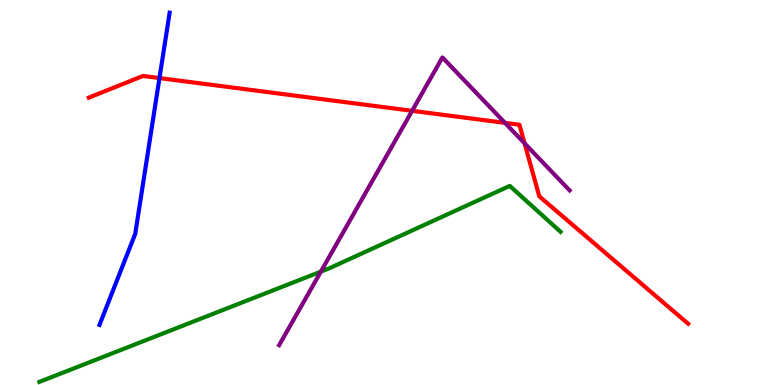[{'lines': ['blue', 'red'], 'intersections': [{'x': 2.06, 'y': 7.97}]}, {'lines': ['green', 'red'], 'intersections': []}, {'lines': ['purple', 'red'], 'intersections': [{'x': 5.32, 'y': 7.12}, {'x': 6.52, 'y': 6.81}, {'x': 6.77, 'y': 6.28}]}, {'lines': ['blue', 'green'], 'intersections': []}, {'lines': ['blue', 'purple'], 'intersections': []}, {'lines': ['green', 'purple'], 'intersections': [{'x': 4.14, 'y': 2.94}]}]